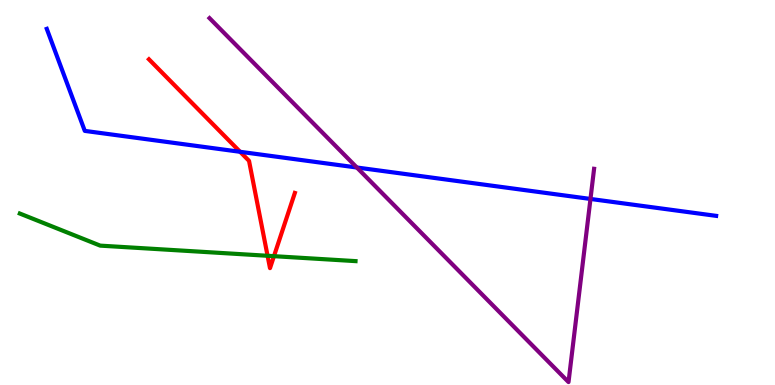[{'lines': ['blue', 'red'], 'intersections': [{'x': 3.1, 'y': 6.06}]}, {'lines': ['green', 'red'], 'intersections': [{'x': 3.45, 'y': 3.36}, {'x': 3.54, 'y': 3.35}]}, {'lines': ['purple', 'red'], 'intersections': []}, {'lines': ['blue', 'green'], 'intersections': []}, {'lines': ['blue', 'purple'], 'intersections': [{'x': 4.6, 'y': 5.65}, {'x': 7.62, 'y': 4.83}]}, {'lines': ['green', 'purple'], 'intersections': []}]